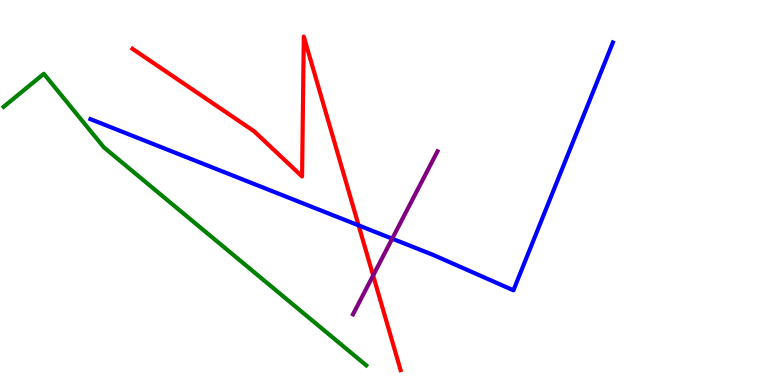[{'lines': ['blue', 'red'], 'intersections': [{'x': 4.63, 'y': 4.15}]}, {'lines': ['green', 'red'], 'intersections': []}, {'lines': ['purple', 'red'], 'intersections': [{'x': 4.81, 'y': 2.85}]}, {'lines': ['blue', 'green'], 'intersections': []}, {'lines': ['blue', 'purple'], 'intersections': [{'x': 5.06, 'y': 3.8}]}, {'lines': ['green', 'purple'], 'intersections': []}]